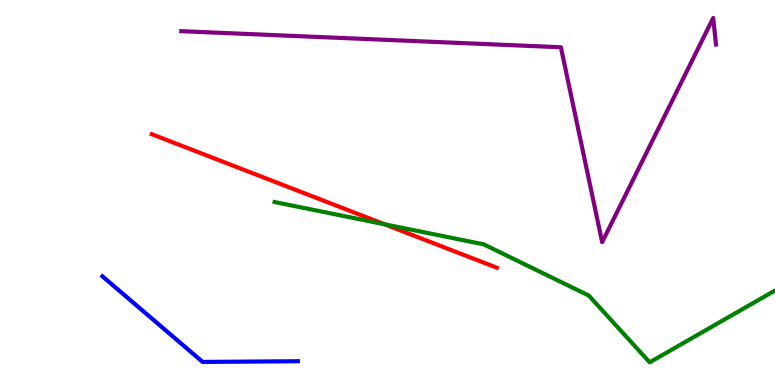[{'lines': ['blue', 'red'], 'intersections': []}, {'lines': ['green', 'red'], 'intersections': [{'x': 4.96, 'y': 4.17}]}, {'lines': ['purple', 'red'], 'intersections': []}, {'lines': ['blue', 'green'], 'intersections': []}, {'lines': ['blue', 'purple'], 'intersections': []}, {'lines': ['green', 'purple'], 'intersections': []}]